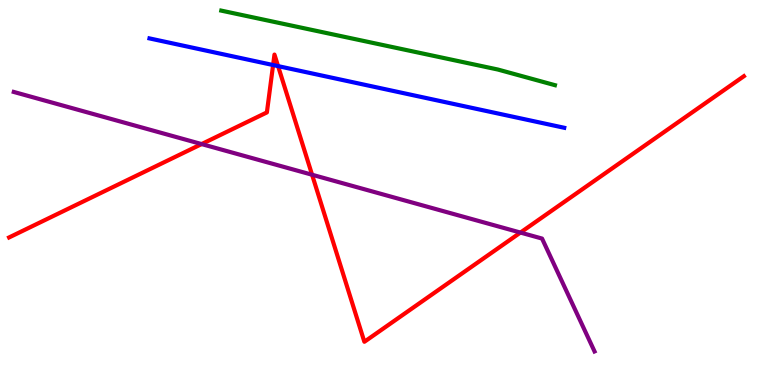[{'lines': ['blue', 'red'], 'intersections': [{'x': 3.52, 'y': 8.31}, {'x': 3.59, 'y': 8.28}]}, {'lines': ['green', 'red'], 'intersections': []}, {'lines': ['purple', 'red'], 'intersections': [{'x': 2.6, 'y': 6.26}, {'x': 4.03, 'y': 5.46}, {'x': 6.72, 'y': 3.96}]}, {'lines': ['blue', 'green'], 'intersections': []}, {'lines': ['blue', 'purple'], 'intersections': []}, {'lines': ['green', 'purple'], 'intersections': []}]